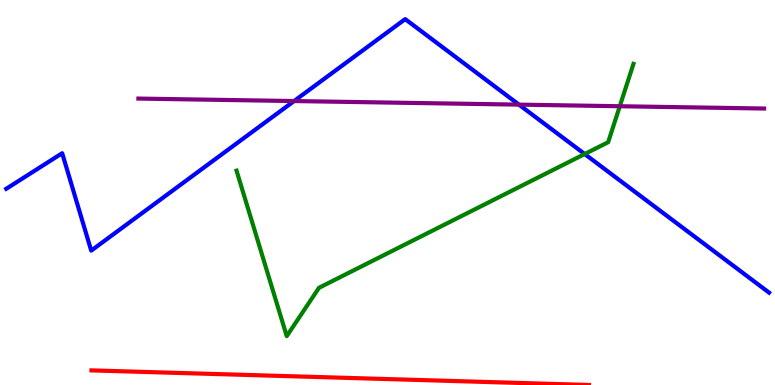[{'lines': ['blue', 'red'], 'intersections': []}, {'lines': ['green', 'red'], 'intersections': []}, {'lines': ['purple', 'red'], 'intersections': []}, {'lines': ['blue', 'green'], 'intersections': [{'x': 7.54, 'y': 6.0}]}, {'lines': ['blue', 'purple'], 'intersections': [{'x': 3.79, 'y': 7.38}, {'x': 6.7, 'y': 7.28}]}, {'lines': ['green', 'purple'], 'intersections': [{'x': 8.0, 'y': 7.24}]}]